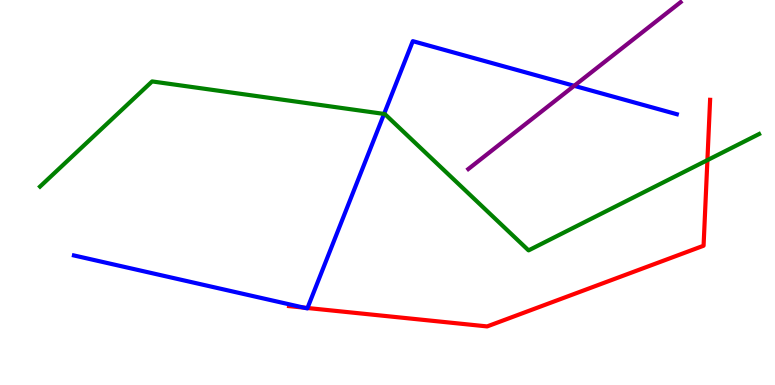[{'lines': ['blue', 'red'], 'intersections': [{'x': 3.92, 'y': 2.01}, {'x': 3.97, 'y': 2.0}]}, {'lines': ['green', 'red'], 'intersections': [{'x': 9.13, 'y': 5.84}]}, {'lines': ['purple', 'red'], 'intersections': []}, {'lines': ['blue', 'green'], 'intersections': [{'x': 4.96, 'y': 7.04}]}, {'lines': ['blue', 'purple'], 'intersections': [{'x': 7.41, 'y': 7.77}]}, {'lines': ['green', 'purple'], 'intersections': []}]